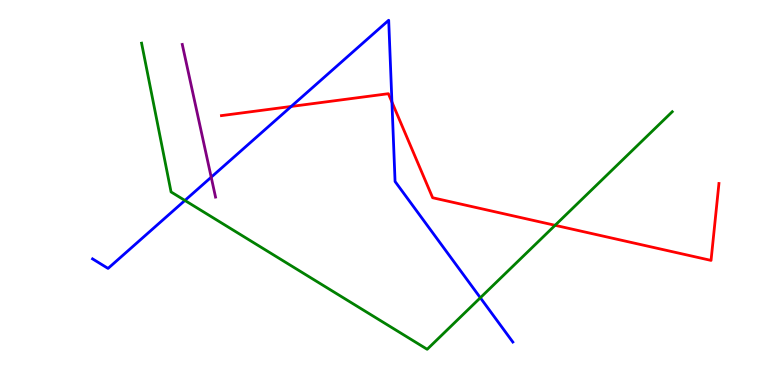[{'lines': ['blue', 'red'], 'intersections': [{'x': 3.76, 'y': 7.23}, {'x': 5.06, 'y': 7.35}]}, {'lines': ['green', 'red'], 'intersections': [{'x': 7.16, 'y': 4.15}]}, {'lines': ['purple', 'red'], 'intersections': []}, {'lines': ['blue', 'green'], 'intersections': [{'x': 2.39, 'y': 4.79}, {'x': 6.2, 'y': 2.27}]}, {'lines': ['blue', 'purple'], 'intersections': [{'x': 2.73, 'y': 5.4}]}, {'lines': ['green', 'purple'], 'intersections': []}]